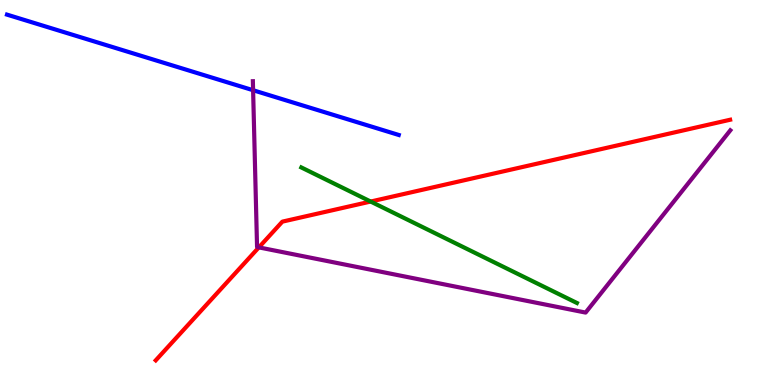[{'lines': ['blue', 'red'], 'intersections': []}, {'lines': ['green', 'red'], 'intersections': [{'x': 4.78, 'y': 4.77}]}, {'lines': ['purple', 'red'], 'intersections': [{'x': 3.34, 'y': 3.57}]}, {'lines': ['blue', 'green'], 'intersections': []}, {'lines': ['blue', 'purple'], 'intersections': [{'x': 3.27, 'y': 7.66}]}, {'lines': ['green', 'purple'], 'intersections': []}]